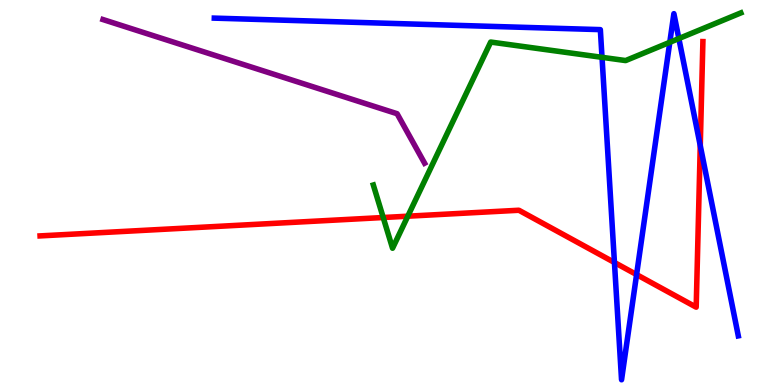[{'lines': ['blue', 'red'], 'intersections': [{'x': 7.93, 'y': 3.18}, {'x': 8.21, 'y': 2.87}, {'x': 9.04, 'y': 6.22}]}, {'lines': ['green', 'red'], 'intersections': [{'x': 4.94, 'y': 4.35}, {'x': 5.26, 'y': 4.38}]}, {'lines': ['purple', 'red'], 'intersections': []}, {'lines': ['blue', 'green'], 'intersections': [{'x': 7.77, 'y': 8.51}, {'x': 8.64, 'y': 8.9}, {'x': 8.76, 'y': 9.0}]}, {'lines': ['blue', 'purple'], 'intersections': []}, {'lines': ['green', 'purple'], 'intersections': []}]